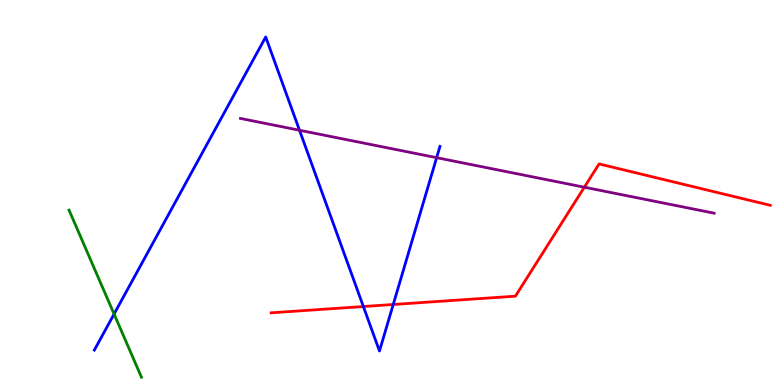[{'lines': ['blue', 'red'], 'intersections': [{'x': 4.69, 'y': 2.04}, {'x': 5.07, 'y': 2.09}]}, {'lines': ['green', 'red'], 'intersections': []}, {'lines': ['purple', 'red'], 'intersections': [{'x': 7.54, 'y': 5.14}]}, {'lines': ['blue', 'green'], 'intersections': [{'x': 1.47, 'y': 1.84}]}, {'lines': ['blue', 'purple'], 'intersections': [{'x': 3.86, 'y': 6.62}, {'x': 5.63, 'y': 5.9}]}, {'lines': ['green', 'purple'], 'intersections': []}]